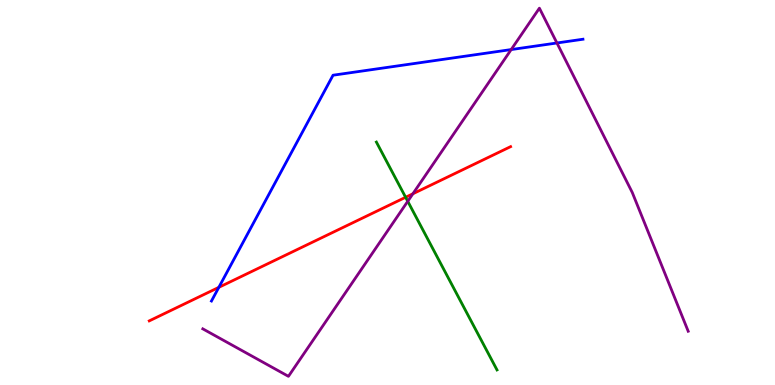[{'lines': ['blue', 'red'], 'intersections': [{'x': 2.82, 'y': 2.54}]}, {'lines': ['green', 'red'], 'intersections': [{'x': 5.23, 'y': 4.88}]}, {'lines': ['purple', 'red'], 'intersections': [{'x': 5.33, 'y': 4.97}]}, {'lines': ['blue', 'green'], 'intersections': []}, {'lines': ['blue', 'purple'], 'intersections': [{'x': 6.6, 'y': 8.71}, {'x': 7.19, 'y': 8.88}]}, {'lines': ['green', 'purple'], 'intersections': [{'x': 5.26, 'y': 4.77}]}]